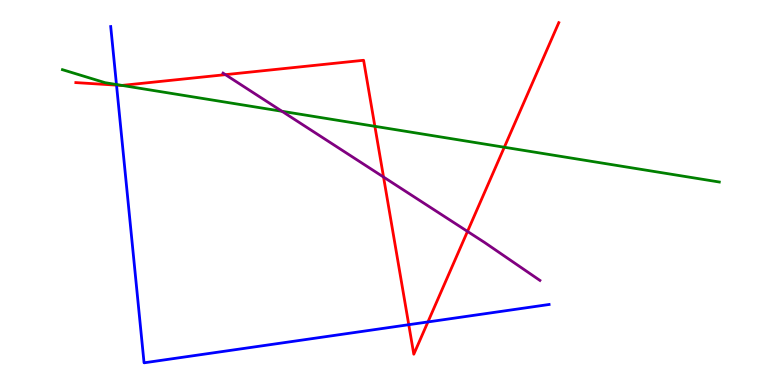[{'lines': ['blue', 'red'], 'intersections': [{'x': 1.5, 'y': 7.79}, {'x': 5.27, 'y': 1.57}, {'x': 5.52, 'y': 1.64}]}, {'lines': ['green', 'red'], 'intersections': [{'x': 1.57, 'y': 7.78}, {'x': 4.84, 'y': 6.72}, {'x': 6.51, 'y': 6.18}]}, {'lines': ['purple', 'red'], 'intersections': [{'x': 2.91, 'y': 8.06}, {'x': 4.95, 'y': 5.4}, {'x': 6.03, 'y': 3.99}]}, {'lines': ['blue', 'green'], 'intersections': [{'x': 1.5, 'y': 7.8}]}, {'lines': ['blue', 'purple'], 'intersections': []}, {'lines': ['green', 'purple'], 'intersections': [{'x': 3.64, 'y': 7.11}]}]